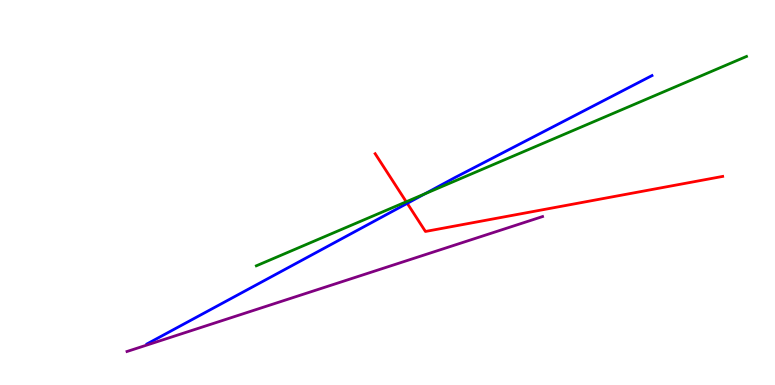[{'lines': ['blue', 'red'], 'intersections': [{'x': 5.25, 'y': 4.72}]}, {'lines': ['green', 'red'], 'intersections': [{'x': 5.24, 'y': 4.76}]}, {'lines': ['purple', 'red'], 'intersections': []}, {'lines': ['blue', 'green'], 'intersections': [{'x': 5.48, 'y': 4.97}]}, {'lines': ['blue', 'purple'], 'intersections': []}, {'lines': ['green', 'purple'], 'intersections': []}]